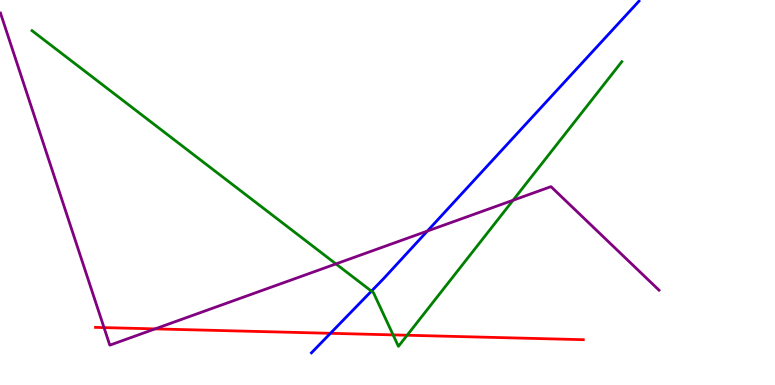[{'lines': ['blue', 'red'], 'intersections': [{'x': 4.26, 'y': 1.34}]}, {'lines': ['green', 'red'], 'intersections': [{'x': 5.07, 'y': 1.3}, {'x': 5.25, 'y': 1.29}]}, {'lines': ['purple', 'red'], 'intersections': [{'x': 1.34, 'y': 1.49}, {'x': 2.0, 'y': 1.46}]}, {'lines': ['blue', 'green'], 'intersections': [{'x': 4.79, 'y': 2.44}]}, {'lines': ['blue', 'purple'], 'intersections': [{'x': 5.51, 'y': 4.0}]}, {'lines': ['green', 'purple'], 'intersections': [{'x': 4.33, 'y': 3.15}, {'x': 6.62, 'y': 4.8}]}]